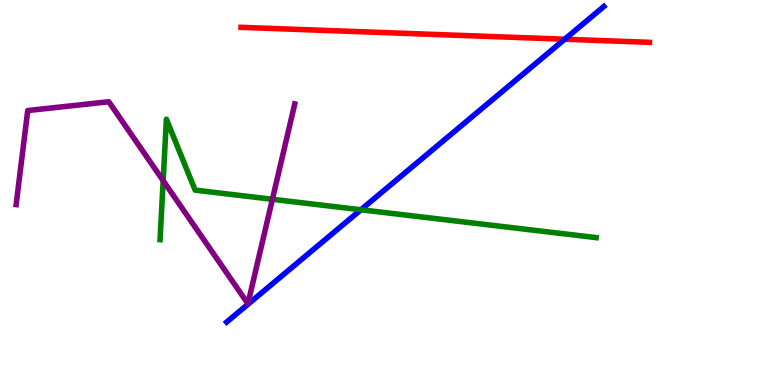[{'lines': ['blue', 'red'], 'intersections': [{'x': 7.29, 'y': 8.98}]}, {'lines': ['green', 'red'], 'intersections': []}, {'lines': ['purple', 'red'], 'intersections': []}, {'lines': ['blue', 'green'], 'intersections': [{'x': 4.66, 'y': 4.55}]}, {'lines': ['blue', 'purple'], 'intersections': []}, {'lines': ['green', 'purple'], 'intersections': [{'x': 2.11, 'y': 5.31}, {'x': 3.51, 'y': 4.82}]}]